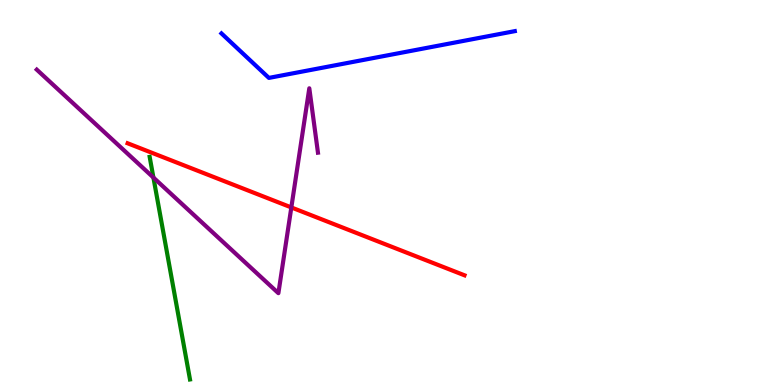[{'lines': ['blue', 'red'], 'intersections': []}, {'lines': ['green', 'red'], 'intersections': []}, {'lines': ['purple', 'red'], 'intersections': [{'x': 3.76, 'y': 4.61}]}, {'lines': ['blue', 'green'], 'intersections': []}, {'lines': ['blue', 'purple'], 'intersections': []}, {'lines': ['green', 'purple'], 'intersections': [{'x': 1.98, 'y': 5.39}]}]